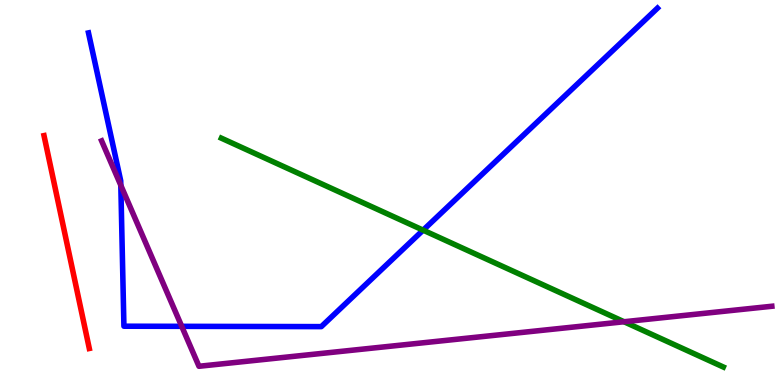[{'lines': ['blue', 'red'], 'intersections': []}, {'lines': ['green', 'red'], 'intersections': []}, {'lines': ['purple', 'red'], 'intersections': []}, {'lines': ['blue', 'green'], 'intersections': [{'x': 5.46, 'y': 4.02}]}, {'lines': ['blue', 'purple'], 'intersections': [{'x': 1.56, 'y': 5.19}, {'x': 2.34, 'y': 1.52}]}, {'lines': ['green', 'purple'], 'intersections': [{'x': 8.05, 'y': 1.64}]}]